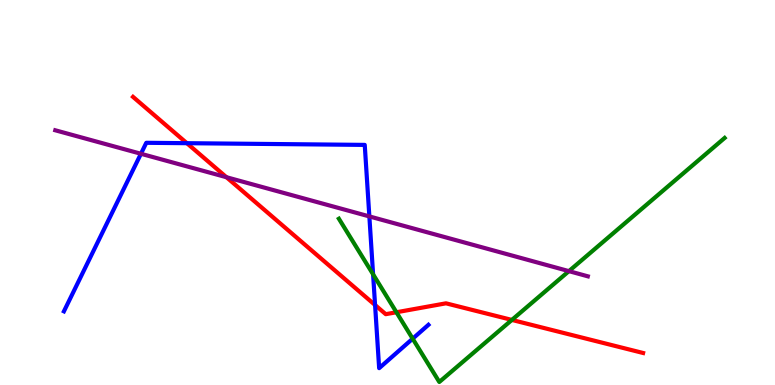[{'lines': ['blue', 'red'], 'intersections': [{'x': 2.41, 'y': 6.28}, {'x': 4.84, 'y': 2.08}]}, {'lines': ['green', 'red'], 'intersections': [{'x': 5.12, 'y': 1.89}, {'x': 6.6, 'y': 1.69}]}, {'lines': ['purple', 'red'], 'intersections': [{'x': 2.92, 'y': 5.4}]}, {'lines': ['blue', 'green'], 'intersections': [{'x': 4.81, 'y': 2.87}, {'x': 5.32, 'y': 1.2}]}, {'lines': ['blue', 'purple'], 'intersections': [{'x': 1.82, 'y': 6.01}, {'x': 4.77, 'y': 4.38}]}, {'lines': ['green', 'purple'], 'intersections': [{'x': 7.34, 'y': 2.96}]}]